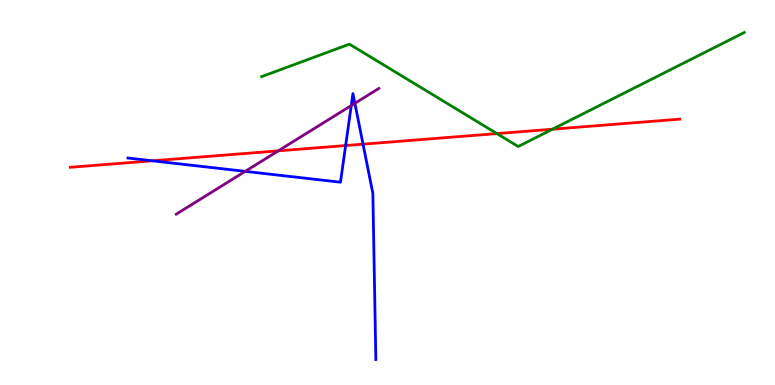[{'lines': ['blue', 'red'], 'intersections': [{'x': 1.97, 'y': 5.82}, {'x': 4.46, 'y': 6.22}, {'x': 4.68, 'y': 6.26}]}, {'lines': ['green', 'red'], 'intersections': [{'x': 6.41, 'y': 6.53}, {'x': 7.13, 'y': 6.64}]}, {'lines': ['purple', 'red'], 'intersections': [{'x': 3.59, 'y': 6.08}]}, {'lines': ['blue', 'green'], 'intersections': []}, {'lines': ['blue', 'purple'], 'intersections': [{'x': 3.16, 'y': 5.55}, {'x': 4.53, 'y': 7.26}, {'x': 4.58, 'y': 7.32}]}, {'lines': ['green', 'purple'], 'intersections': []}]